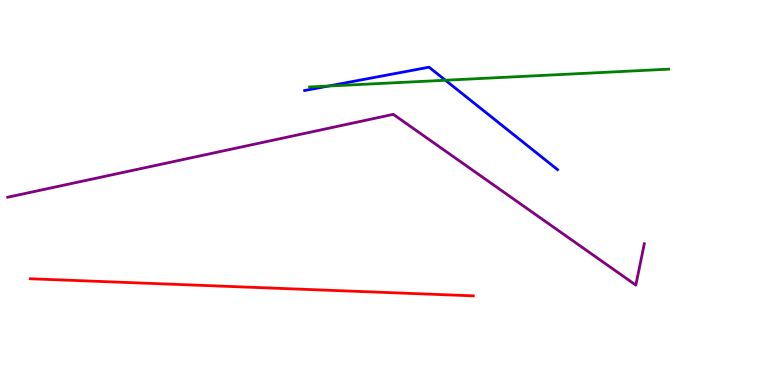[{'lines': ['blue', 'red'], 'intersections': []}, {'lines': ['green', 'red'], 'intersections': []}, {'lines': ['purple', 'red'], 'intersections': []}, {'lines': ['blue', 'green'], 'intersections': [{'x': 4.24, 'y': 7.76}, {'x': 5.75, 'y': 7.92}]}, {'lines': ['blue', 'purple'], 'intersections': []}, {'lines': ['green', 'purple'], 'intersections': []}]